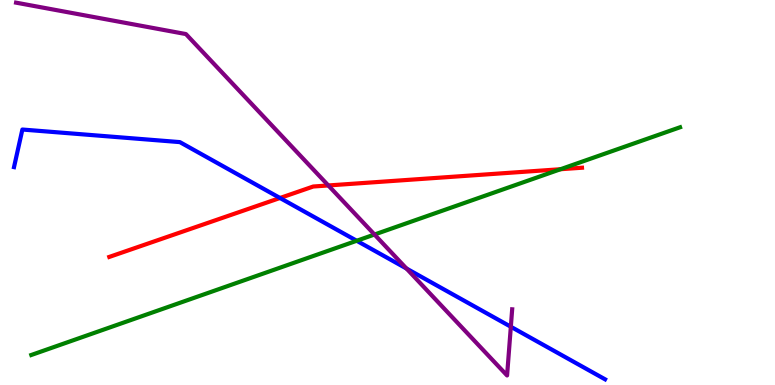[{'lines': ['blue', 'red'], 'intersections': [{'x': 3.61, 'y': 4.86}]}, {'lines': ['green', 'red'], 'intersections': [{'x': 7.23, 'y': 5.6}]}, {'lines': ['purple', 'red'], 'intersections': [{'x': 4.24, 'y': 5.18}]}, {'lines': ['blue', 'green'], 'intersections': [{'x': 4.6, 'y': 3.75}]}, {'lines': ['blue', 'purple'], 'intersections': [{'x': 5.24, 'y': 3.03}, {'x': 6.59, 'y': 1.51}]}, {'lines': ['green', 'purple'], 'intersections': [{'x': 4.83, 'y': 3.91}]}]